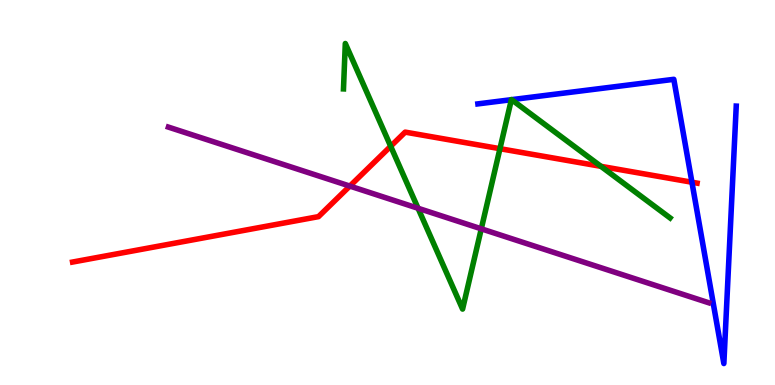[{'lines': ['blue', 'red'], 'intersections': [{'x': 8.93, 'y': 5.27}]}, {'lines': ['green', 'red'], 'intersections': [{'x': 5.04, 'y': 6.2}, {'x': 6.45, 'y': 6.14}, {'x': 7.75, 'y': 5.68}]}, {'lines': ['purple', 'red'], 'intersections': [{'x': 4.51, 'y': 5.17}]}, {'lines': ['blue', 'green'], 'intersections': [{'x': 6.6, 'y': 7.41}, {'x': 6.6, 'y': 7.41}]}, {'lines': ['blue', 'purple'], 'intersections': []}, {'lines': ['green', 'purple'], 'intersections': [{'x': 5.39, 'y': 4.59}, {'x': 6.21, 'y': 4.06}]}]